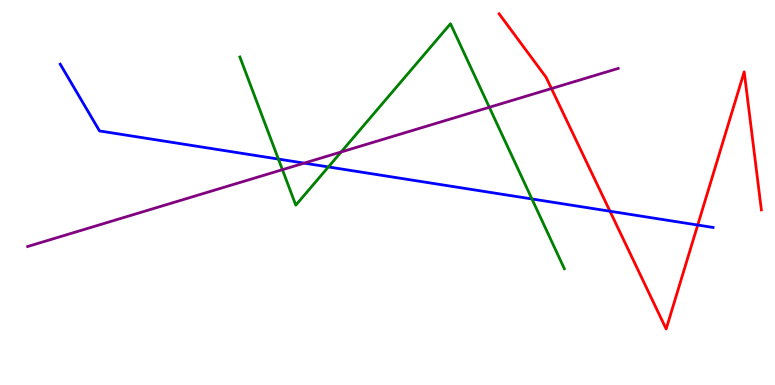[{'lines': ['blue', 'red'], 'intersections': [{'x': 7.87, 'y': 4.51}, {'x': 9.0, 'y': 4.16}]}, {'lines': ['green', 'red'], 'intersections': []}, {'lines': ['purple', 'red'], 'intersections': [{'x': 7.12, 'y': 7.7}]}, {'lines': ['blue', 'green'], 'intersections': [{'x': 3.59, 'y': 5.87}, {'x': 4.24, 'y': 5.66}, {'x': 6.86, 'y': 4.83}]}, {'lines': ['blue', 'purple'], 'intersections': [{'x': 3.92, 'y': 5.76}]}, {'lines': ['green', 'purple'], 'intersections': [{'x': 3.64, 'y': 5.59}, {'x': 4.4, 'y': 6.05}, {'x': 6.31, 'y': 7.21}]}]